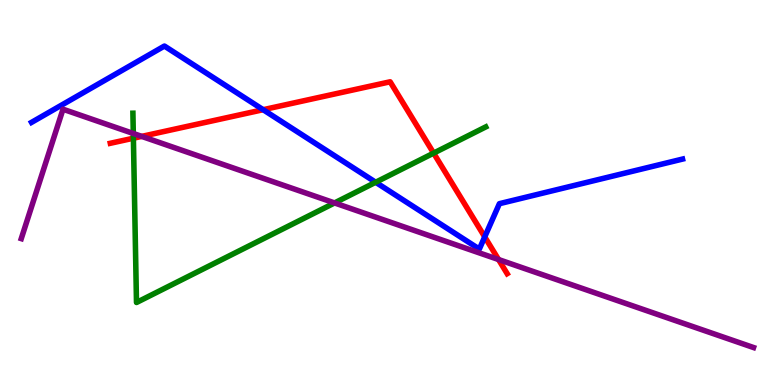[{'lines': ['blue', 'red'], 'intersections': [{'x': 3.4, 'y': 7.15}, {'x': 6.25, 'y': 3.85}]}, {'lines': ['green', 'red'], 'intersections': [{'x': 1.72, 'y': 6.41}, {'x': 5.6, 'y': 6.02}]}, {'lines': ['purple', 'red'], 'intersections': [{'x': 1.83, 'y': 6.46}, {'x': 6.43, 'y': 3.26}]}, {'lines': ['blue', 'green'], 'intersections': [{'x': 4.85, 'y': 5.27}]}, {'lines': ['blue', 'purple'], 'intersections': []}, {'lines': ['green', 'purple'], 'intersections': [{'x': 1.72, 'y': 6.53}, {'x': 4.32, 'y': 4.73}]}]